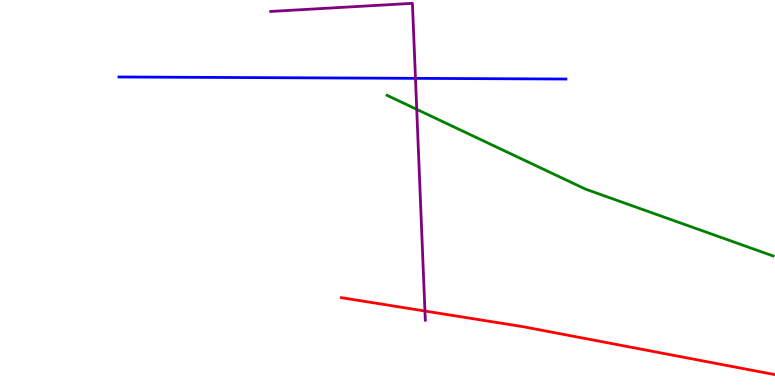[{'lines': ['blue', 'red'], 'intersections': []}, {'lines': ['green', 'red'], 'intersections': []}, {'lines': ['purple', 'red'], 'intersections': [{'x': 5.48, 'y': 1.92}]}, {'lines': ['blue', 'green'], 'intersections': []}, {'lines': ['blue', 'purple'], 'intersections': [{'x': 5.36, 'y': 7.97}]}, {'lines': ['green', 'purple'], 'intersections': [{'x': 5.38, 'y': 7.16}]}]